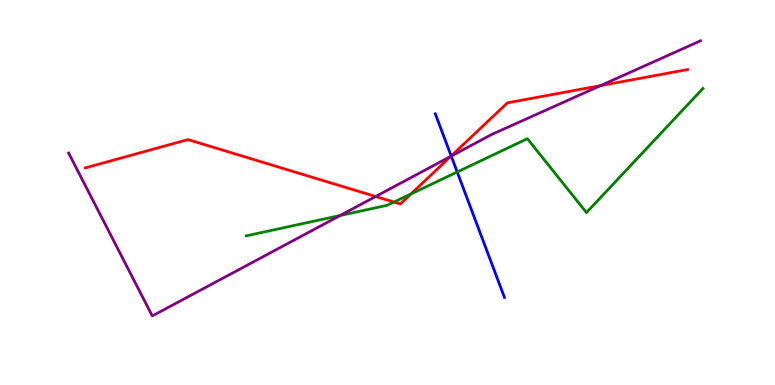[{'lines': ['blue', 'red'], 'intersections': [{'x': 5.82, 'y': 5.95}]}, {'lines': ['green', 'red'], 'intersections': [{'x': 5.08, 'y': 4.75}, {'x': 5.3, 'y': 4.96}]}, {'lines': ['purple', 'red'], 'intersections': [{'x': 4.85, 'y': 4.9}, {'x': 5.82, 'y': 5.94}, {'x': 7.75, 'y': 7.78}]}, {'lines': ['blue', 'green'], 'intersections': [{'x': 5.9, 'y': 5.53}]}, {'lines': ['blue', 'purple'], 'intersections': [{'x': 5.82, 'y': 5.95}]}, {'lines': ['green', 'purple'], 'intersections': [{'x': 4.39, 'y': 4.4}]}]